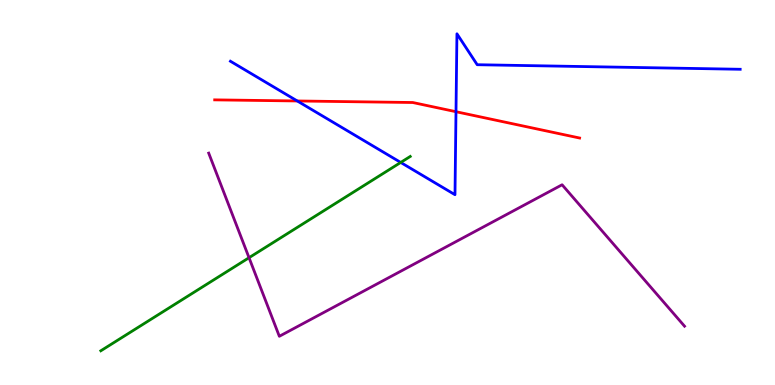[{'lines': ['blue', 'red'], 'intersections': [{'x': 3.84, 'y': 7.38}, {'x': 5.88, 'y': 7.1}]}, {'lines': ['green', 'red'], 'intersections': []}, {'lines': ['purple', 'red'], 'intersections': []}, {'lines': ['blue', 'green'], 'intersections': [{'x': 5.17, 'y': 5.78}]}, {'lines': ['blue', 'purple'], 'intersections': []}, {'lines': ['green', 'purple'], 'intersections': [{'x': 3.21, 'y': 3.31}]}]